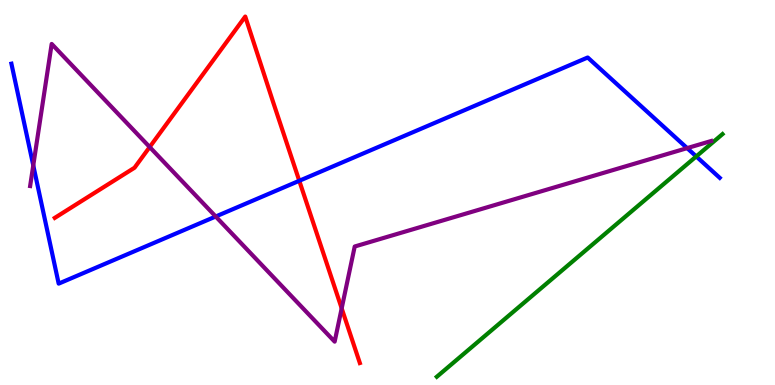[{'lines': ['blue', 'red'], 'intersections': [{'x': 3.86, 'y': 5.3}]}, {'lines': ['green', 'red'], 'intersections': []}, {'lines': ['purple', 'red'], 'intersections': [{'x': 1.93, 'y': 6.18}, {'x': 4.41, 'y': 1.99}]}, {'lines': ['blue', 'green'], 'intersections': [{'x': 8.98, 'y': 5.94}]}, {'lines': ['blue', 'purple'], 'intersections': [{'x': 0.429, 'y': 5.7}, {'x': 2.78, 'y': 4.38}, {'x': 8.87, 'y': 6.15}]}, {'lines': ['green', 'purple'], 'intersections': []}]